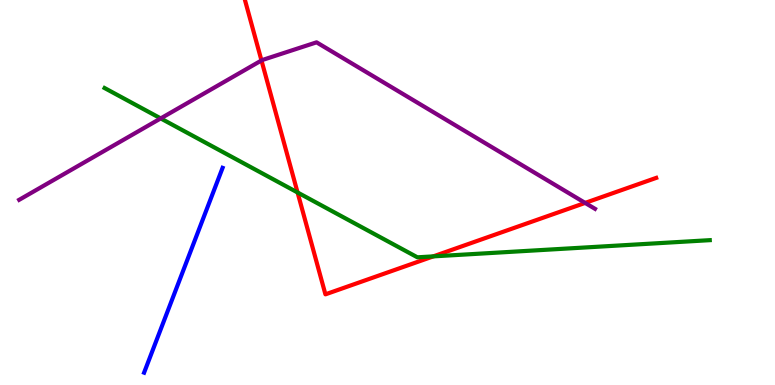[{'lines': ['blue', 'red'], 'intersections': []}, {'lines': ['green', 'red'], 'intersections': [{'x': 3.84, 'y': 5.0}, {'x': 5.59, 'y': 3.34}]}, {'lines': ['purple', 'red'], 'intersections': [{'x': 3.37, 'y': 8.43}, {'x': 7.55, 'y': 4.73}]}, {'lines': ['blue', 'green'], 'intersections': []}, {'lines': ['blue', 'purple'], 'intersections': []}, {'lines': ['green', 'purple'], 'intersections': [{'x': 2.07, 'y': 6.92}]}]